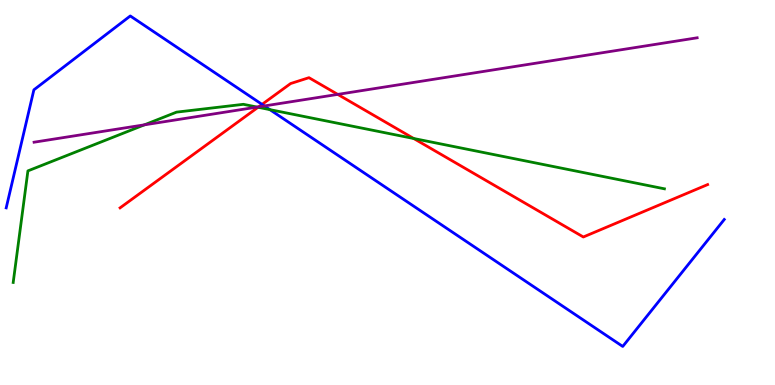[{'lines': ['blue', 'red'], 'intersections': [{'x': 3.38, 'y': 7.29}]}, {'lines': ['green', 'red'], 'intersections': [{'x': 3.33, 'y': 7.21}, {'x': 5.34, 'y': 6.4}]}, {'lines': ['purple', 'red'], 'intersections': [{'x': 3.34, 'y': 7.22}, {'x': 4.36, 'y': 7.55}]}, {'lines': ['blue', 'green'], 'intersections': [{'x': 3.48, 'y': 7.15}]}, {'lines': ['blue', 'purple'], 'intersections': [{'x': 3.41, 'y': 7.25}]}, {'lines': ['green', 'purple'], 'intersections': [{'x': 1.86, 'y': 6.76}, {'x': 3.32, 'y': 7.22}]}]